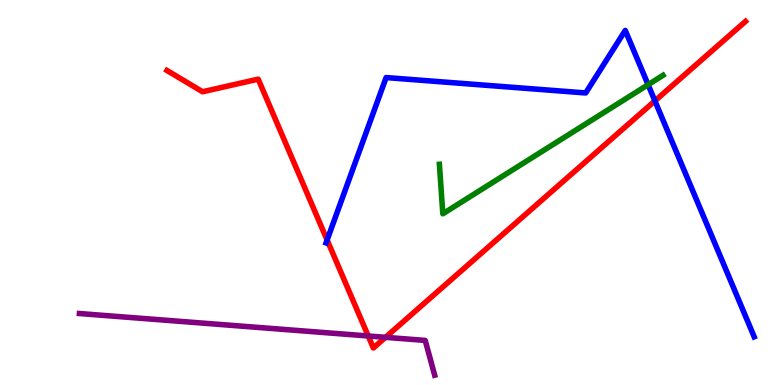[{'lines': ['blue', 'red'], 'intersections': [{'x': 4.22, 'y': 3.77}, {'x': 8.45, 'y': 7.38}]}, {'lines': ['green', 'red'], 'intersections': []}, {'lines': ['purple', 'red'], 'intersections': [{'x': 4.75, 'y': 1.27}, {'x': 4.97, 'y': 1.24}]}, {'lines': ['blue', 'green'], 'intersections': [{'x': 8.36, 'y': 7.8}]}, {'lines': ['blue', 'purple'], 'intersections': []}, {'lines': ['green', 'purple'], 'intersections': []}]